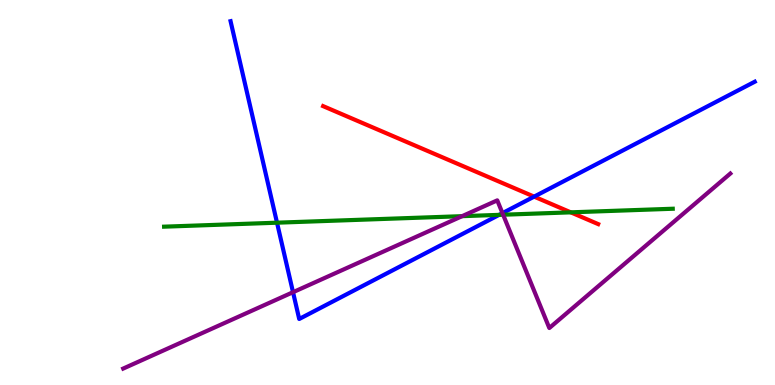[{'lines': ['blue', 'red'], 'intersections': [{'x': 6.89, 'y': 4.89}]}, {'lines': ['green', 'red'], 'intersections': [{'x': 7.36, 'y': 4.48}]}, {'lines': ['purple', 'red'], 'intersections': []}, {'lines': ['blue', 'green'], 'intersections': [{'x': 3.57, 'y': 4.22}, {'x': 6.44, 'y': 4.42}]}, {'lines': ['blue', 'purple'], 'intersections': [{'x': 3.78, 'y': 2.41}, {'x': 6.48, 'y': 4.46}]}, {'lines': ['green', 'purple'], 'intersections': [{'x': 5.96, 'y': 4.39}, {'x': 6.49, 'y': 4.42}]}]